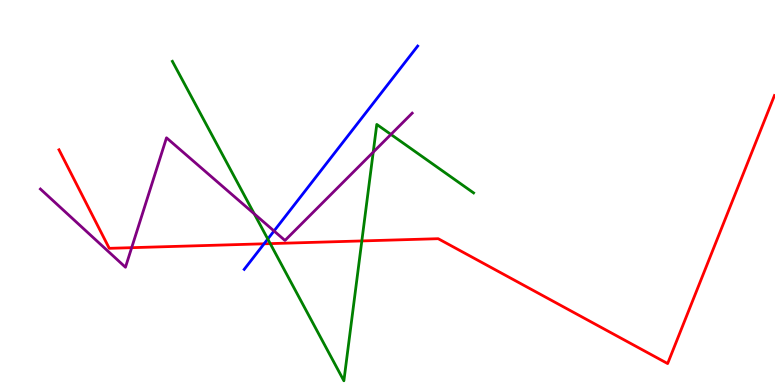[{'lines': ['blue', 'red'], 'intersections': [{'x': 3.41, 'y': 3.67}]}, {'lines': ['green', 'red'], 'intersections': [{'x': 3.49, 'y': 3.67}, {'x': 4.67, 'y': 3.74}]}, {'lines': ['purple', 'red'], 'intersections': [{'x': 1.7, 'y': 3.57}]}, {'lines': ['blue', 'green'], 'intersections': [{'x': 3.46, 'y': 3.79}]}, {'lines': ['blue', 'purple'], 'intersections': [{'x': 3.54, 'y': 4.0}]}, {'lines': ['green', 'purple'], 'intersections': [{'x': 3.28, 'y': 4.45}, {'x': 4.82, 'y': 6.05}, {'x': 5.04, 'y': 6.51}]}]